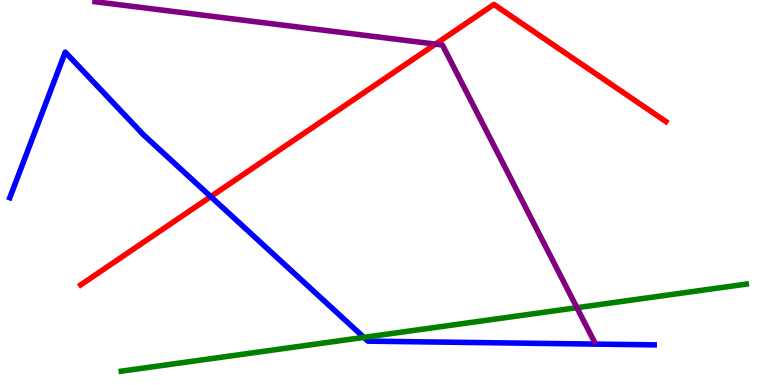[{'lines': ['blue', 'red'], 'intersections': [{'x': 2.72, 'y': 4.89}]}, {'lines': ['green', 'red'], 'intersections': []}, {'lines': ['purple', 'red'], 'intersections': [{'x': 5.62, 'y': 8.85}]}, {'lines': ['blue', 'green'], 'intersections': [{'x': 4.7, 'y': 1.24}]}, {'lines': ['blue', 'purple'], 'intersections': []}, {'lines': ['green', 'purple'], 'intersections': [{'x': 7.44, 'y': 2.01}]}]